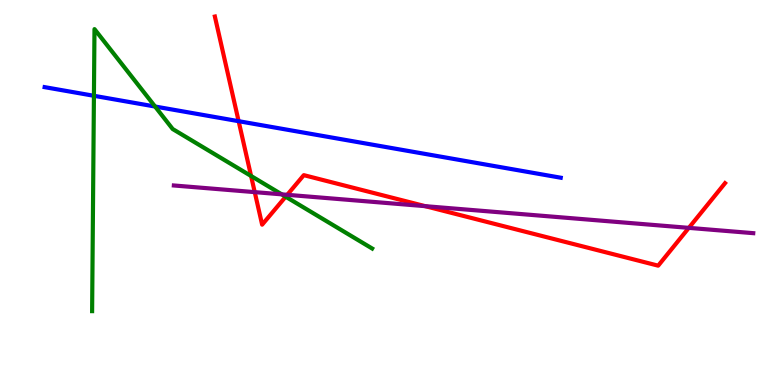[{'lines': ['blue', 'red'], 'intersections': [{'x': 3.08, 'y': 6.85}]}, {'lines': ['green', 'red'], 'intersections': [{'x': 3.24, 'y': 5.43}, {'x': 3.69, 'y': 4.89}]}, {'lines': ['purple', 'red'], 'intersections': [{'x': 3.29, 'y': 5.01}, {'x': 3.71, 'y': 4.94}, {'x': 5.49, 'y': 4.65}, {'x': 8.89, 'y': 4.08}]}, {'lines': ['blue', 'green'], 'intersections': [{'x': 1.21, 'y': 7.51}, {'x': 2.0, 'y': 7.23}]}, {'lines': ['blue', 'purple'], 'intersections': []}, {'lines': ['green', 'purple'], 'intersections': [{'x': 3.64, 'y': 4.95}]}]